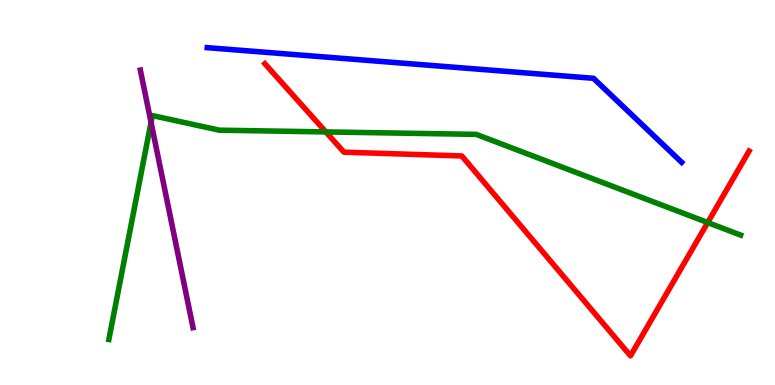[{'lines': ['blue', 'red'], 'intersections': []}, {'lines': ['green', 'red'], 'intersections': [{'x': 4.2, 'y': 6.57}, {'x': 9.13, 'y': 4.22}]}, {'lines': ['purple', 'red'], 'intersections': []}, {'lines': ['blue', 'green'], 'intersections': []}, {'lines': ['blue', 'purple'], 'intersections': []}, {'lines': ['green', 'purple'], 'intersections': [{'x': 1.95, 'y': 6.82}]}]